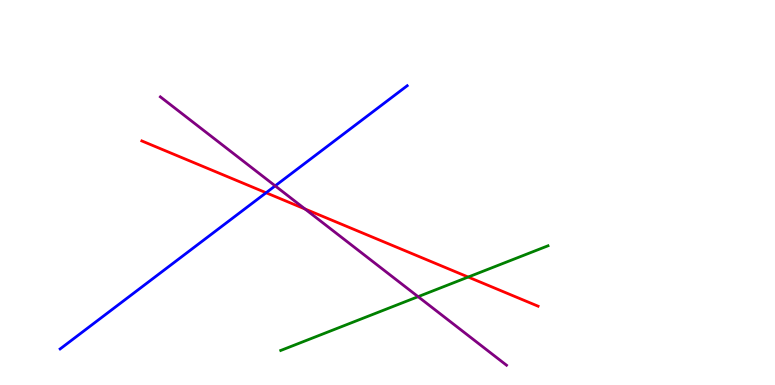[{'lines': ['blue', 'red'], 'intersections': [{'x': 3.43, 'y': 4.99}]}, {'lines': ['green', 'red'], 'intersections': [{'x': 6.04, 'y': 2.8}]}, {'lines': ['purple', 'red'], 'intersections': [{'x': 3.94, 'y': 4.57}]}, {'lines': ['blue', 'green'], 'intersections': []}, {'lines': ['blue', 'purple'], 'intersections': [{'x': 3.55, 'y': 5.17}]}, {'lines': ['green', 'purple'], 'intersections': [{'x': 5.39, 'y': 2.29}]}]